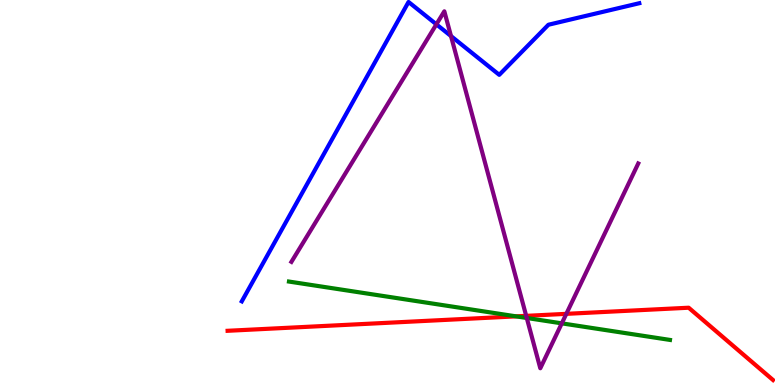[{'lines': ['blue', 'red'], 'intersections': []}, {'lines': ['green', 'red'], 'intersections': [{'x': 6.66, 'y': 1.78}]}, {'lines': ['purple', 'red'], 'intersections': [{'x': 6.79, 'y': 1.8}, {'x': 7.31, 'y': 1.85}]}, {'lines': ['blue', 'green'], 'intersections': []}, {'lines': ['blue', 'purple'], 'intersections': [{'x': 5.63, 'y': 9.37}, {'x': 5.82, 'y': 9.06}]}, {'lines': ['green', 'purple'], 'intersections': [{'x': 6.8, 'y': 1.74}, {'x': 7.25, 'y': 1.6}]}]